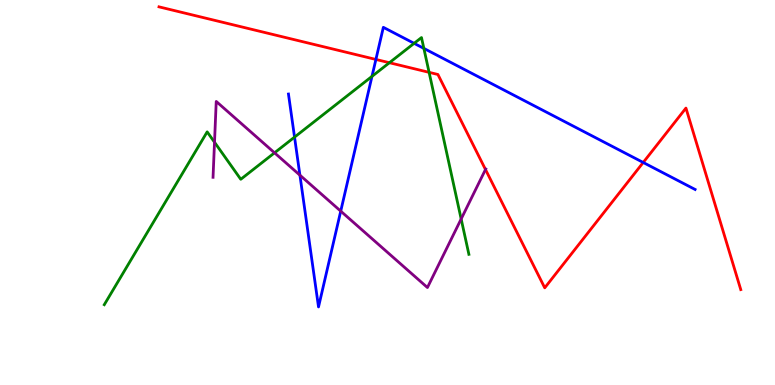[{'lines': ['blue', 'red'], 'intersections': [{'x': 4.85, 'y': 8.46}, {'x': 8.3, 'y': 5.78}]}, {'lines': ['green', 'red'], 'intersections': [{'x': 5.02, 'y': 8.37}, {'x': 5.54, 'y': 8.12}]}, {'lines': ['purple', 'red'], 'intersections': [{'x': 6.26, 'y': 5.6}]}, {'lines': ['blue', 'green'], 'intersections': [{'x': 3.8, 'y': 6.44}, {'x': 4.8, 'y': 8.02}, {'x': 5.34, 'y': 8.87}, {'x': 5.47, 'y': 8.74}]}, {'lines': ['blue', 'purple'], 'intersections': [{'x': 3.87, 'y': 5.45}, {'x': 4.4, 'y': 4.52}]}, {'lines': ['green', 'purple'], 'intersections': [{'x': 2.77, 'y': 6.31}, {'x': 3.54, 'y': 6.03}, {'x': 5.95, 'y': 4.31}]}]